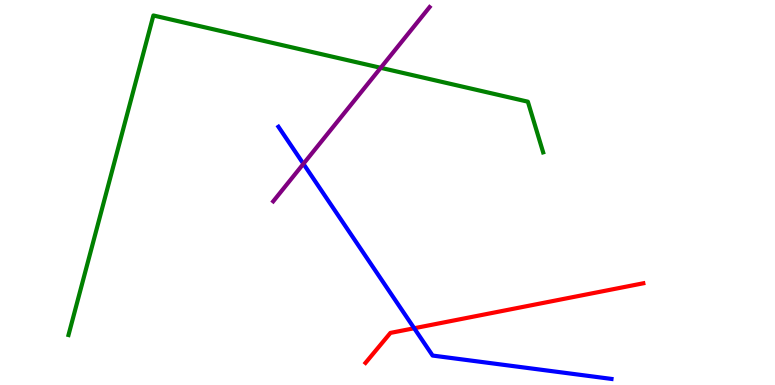[{'lines': ['blue', 'red'], 'intersections': [{'x': 5.34, 'y': 1.47}]}, {'lines': ['green', 'red'], 'intersections': []}, {'lines': ['purple', 'red'], 'intersections': []}, {'lines': ['blue', 'green'], 'intersections': []}, {'lines': ['blue', 'purple'], 'intersections': [{'x': 3.92, 'y': 5.74}]}, {'lines': ['green', 'purple'], 'intersections': [{'x': 4.91, 'y': 8.24}]}]